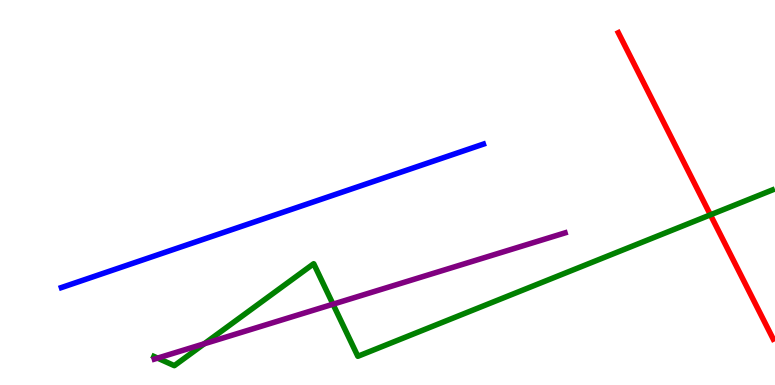[{'lines': ['blue', 'red'], 'intersections': []}, {'lines': ['green', 'red'], 'intersections': [{'x': 9.17, 'y': 4.42}]}, {'lines': ['purple', 'red'], 'intersections': []}, {'lines': ['blue', 'green'], 'intersections': []}, {'lines': ['blue', 'purple'], 'intersections': []}, {'lines': ['green', 'purple'], 'intersections': [{'x': 2.03, 'y': 0.698}, {'x': 2.64, 'y': 1.07}, {'x': 4.3, 'y': 2.1}]}]